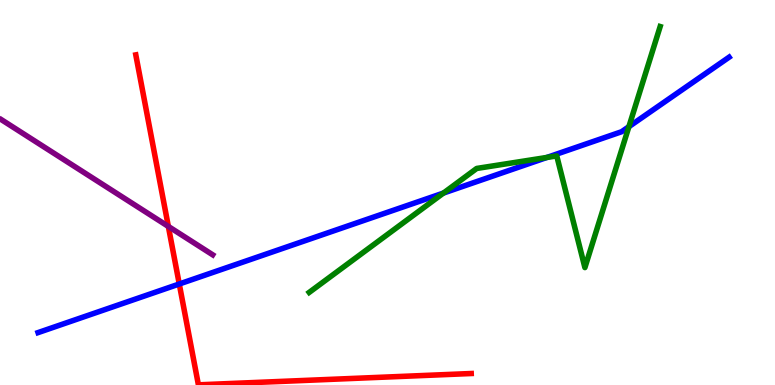[{'lines': ['blue', 'red'], 'intersections': [{'x': 2.31, 'y': 2.62}]}, {'lines': ['green', 'red'], 'intersections': []}, {'lines': ['purple', 'red'], 'intersections': [{'x': 2.17, 'y': 4.12}]}, {'lines': ['blue', 'green'], 'intersections': [{'x': 5.72, 'y': 4.99}, {'x': 7.06, 'y': 5.91}, {'x': 8.11, 'y': 6.71}]}, {'lines': ['blue', 'purple'], 'intersections': []}, {'lines': ['green', 'purple'], 'intersections': []}]